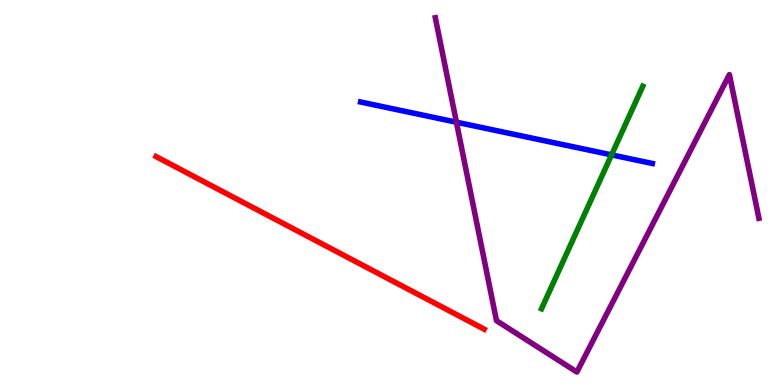[{'lines': ['blue', 'red'], 'intersections': []}, {'lines': ['green', 'red'], 'intersections': []}, {'lines': ['purple', 'red'], 'intersections': []}, {'lines': ['blue', 'green'], 'intersections': [{'x': 7.89, 'y': 5.98}]}, {'lines': ['blue', 'purple'], 'intersections': [{'x': 5.89, 'y': 6.83}]}, {'lines': ['green', 'purple'], 'intersections': []}]